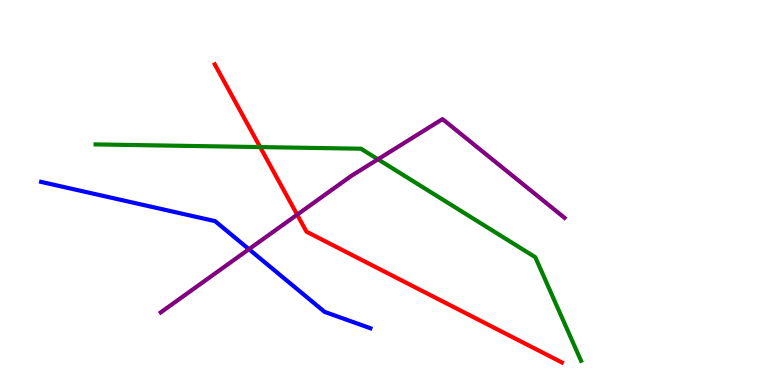[{'lines': ['blue', 'red'], 'intersections': []}, {'lines': ['green', 'red'], 'intersections': [{'x': 3.36, 'y': 6.18}]}, {'lines': ['purple', 'red'], 'intersections': [{'x': 3.83, 'y': 4.42}]}, {'lines': ['blue', 'green'], 'intersections': []}, {'lines': ['blue', 'purple'], 'intersections': [{'x': 3.21, 'y': 3.53}]}, {'lines': ['green', 'purple'], 'intersections': [{'x': 4.88, 'y': 5.86}]}]